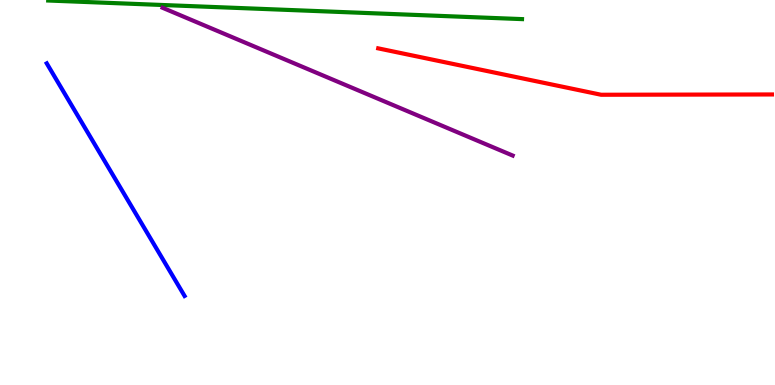[{'lines': ['blue', 'red'], 'intersections': []}, {'lines': ['green', 'red'], 'intersections': []}, {'lines': ['purple', 'red'], 'intersections': []}, {'lines': ['blue', 'green'], 'intersections': []}, {'lines': ['blue', 'purple'], 'intersections': []}, {'lines': ['green', 'purple'], 'intersections': []}]